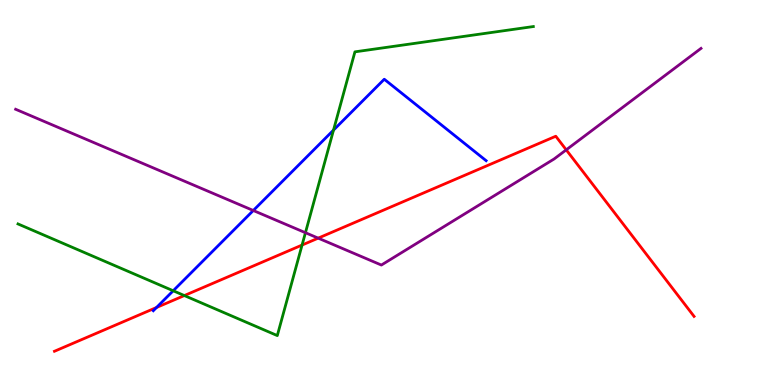[{'lines': ['blue', 'red'], 'intersections': [{'x': 2.02, 'y': 2.01}]}, {'lines': ['green', 'red'], 'intersections': [{'x': 2.38, 'y': 2.32}, {'x': 3.9, 'y': 3.63}]}, {'lines': ['purple', 'red'], 'intersections': [{'x': 4.11, 'y': 3.81}, {'x': 7.31, 'y': 6.11}]}, {'lines': ['blue', 'green'], 'intersections': [{'x': 2.23, 'y': 2.45}, {'x': 4.3, 'y': 6.62}]}, {'lines': ['blue', 'purple'], 'intersections': [{'x': 3.27, 'y': 4.53}]}, {'lines': ['green', 'purple'], 'intersections': [{'x': 3.94, 'y': 3.96}]}]